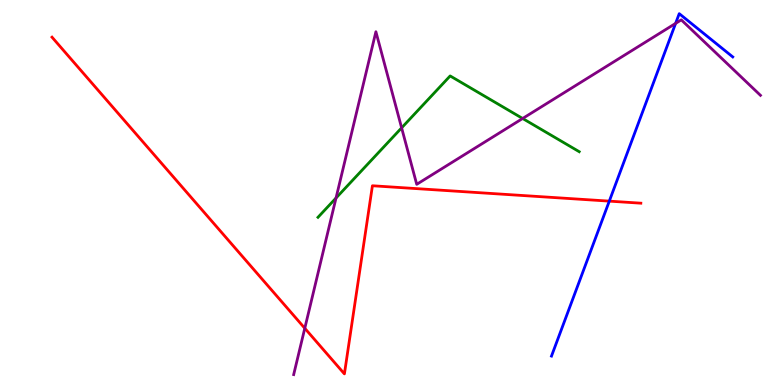[{'lines': ['blue', 'red'], 'intersections': [{'x': 7.86, 'y': 4.78}]}, {'lines': ['green', 'red'], 'intersections': []}, {'lines': ['purple', 'red'], 'intersections': [{'x': 3.93, 'y': 1.47}]}, {'lines': ['blue', 'green'], 'intersections': []}, {'lines': ['blue', 'purple'], 'intersections': [{'x': 8.72, 'y': 9.39}]}, {'lines': ['green', 'purple'], 'intersections': [{'x': 4.34, 'y': 4.86}, {'x': 5.18, 'y': 6.68}, {'x': 6.74, 'y': 6.92}]}]